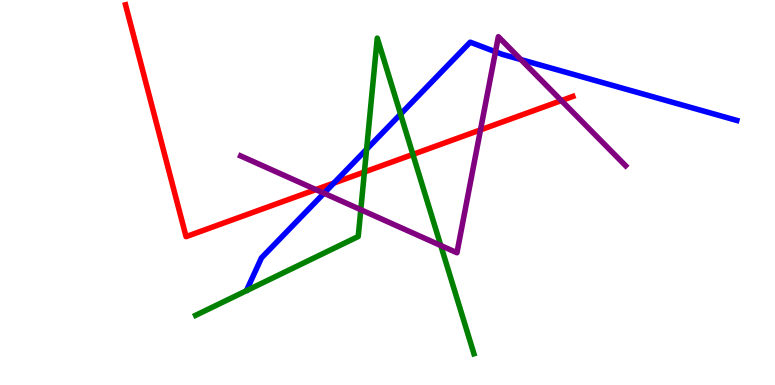[{'lines': ['blue', 'red'], 'intersections': [{'x': 4.31, 'y': 5.25}]}, {'lines': ['green', 'red'], 'intersections': [{'x': 4.7, 'y': 5.53}, {'x': 5.33, 'y': 5.99}]}, {'lines': ['purple', 'red'], 'intersections': [{'x': 4.08, 'y': 5.08}, {'x': 6.2, 'y': 6.63}, {'x': 7.24, 'y': 7.39}]}, {'lines': ['blue', 'green'], 'intersections': [{'x': 4.73, 'y': 6.12}, {'x': 5.17, 'y': 7.03}]}, {'lines': ['blue', 'purple'], 'intersections': [{'x': 4.18, 'y': 4.98}, {'x': 6.39, 'y': 8.66}, {'x': 6.72, 'y': 8.45}]}, {'lines': ['green', 'purple'], 'intersections': [{'x': 4.66, 'y': 4.55}, {'x': 5.69, 'y': 3.62}]}]